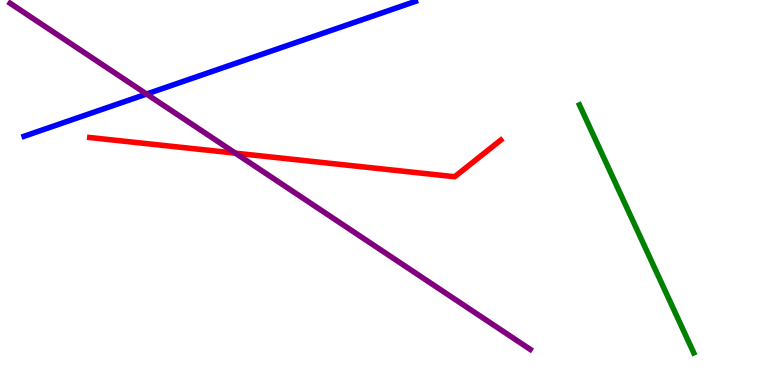[{'lines': ['blue', 'red'], 'intersections': []}, {'lines': ['green', 'red'], 'intersections': []}, {'lines': ['purple', 'red'], 'intersections': [{'x': 3.04, 'y': 6.02}]}, {'lines': ['blue', 'green'], 'intersections': []}, {'lines': ['blue', 'purple'], 'intersections': [{'x': 1.89, 'y': 7.56}]}, {'lines': ['green', 'purple'], 'intersections': []}]